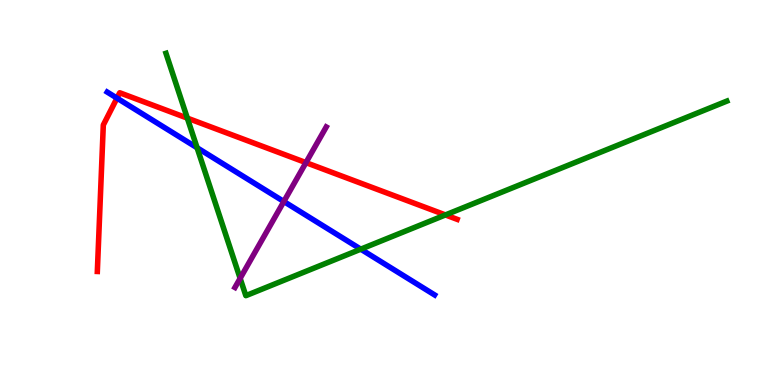[{'lines': ['blue', 'red'], 'intersections': [{'x': 1.51, 'y': 7.45}]}, {'lines': ['green', 'red'], 'intersections': [{'x': 2.42, 'y': 6.93}, {'x': 5.75, 'y': 4.42}]}, {'lines': ['purple', 'red'], 'intersections': [{'x': 3.95, 'y': 5.78}]}, {'lines': ['blue', 'green'], 'intersections': [{'x': 2.54, 'y': 6.16}, {'x': 4.66, 'y': 3.53}]}, {'lines': ['blue', 'purple'], 'intersections': [{'x': 3.66, 'y': 4.77}]}, {'lines': ['green', 'purple'], 'intersections': [{'x': 3.1, 'y': 2.77}]}]